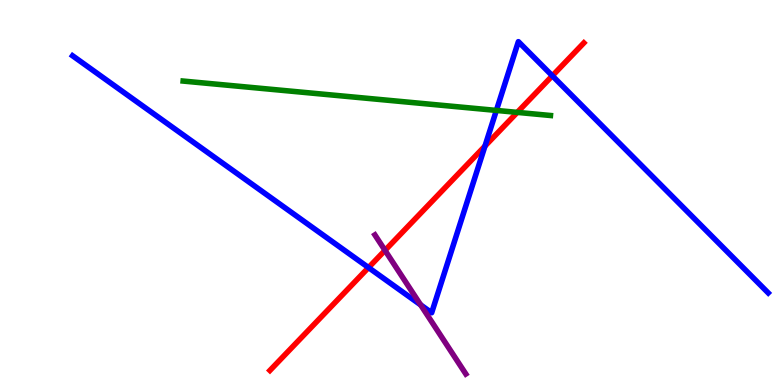[{'lines': ['blue', 'red'], 'intersections': [{'x': 4.76, 'y': 3.05}, {'x': 6.26, 'y': 6.21}, {'x': 7.13, 'y': 8.03}]}, {'lines': ['green', 'red'], 'intersections': [{'x': 6.67, 'y': 7.08}]}, {'lines': ['purple', 'red'], 'intersections': [{'x': 4.97, 'y': 3.5}]}, {'lines': ['blue', 'green'], 'intersections': [{'x': 6.4, 'y': 7.13}]}, {'lines': ['blue', 'purple'], 'intersections': [{'x': 5.43, 'y': 2.08}]}, {'lines': ['green', 'purple'], 'intersections': []}]